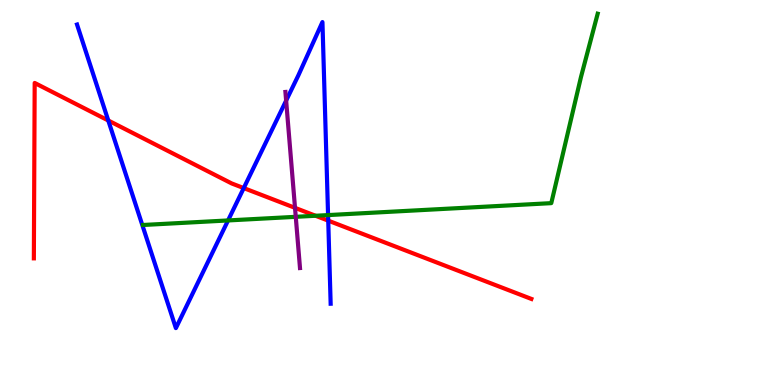[{'lines': ['blue', 'red'], 'intersections': [{'x': 1.4, 'y': 6.87}, {'x': 3.15, 'y': 5.11}, {'x': 4.24, 'y': 4.27}]}, {'lines': ['green', 'red'], 'intersections': [{'x': 4.07, 'y': 4.4}]}, {'lines': ['purple', 'red'], 'intersections': [{'x': 3.81, 'y': 4.6}]}, {'lines': ['blue', 'green'], 'intersections': [{'x': 2.94, 'y': 4.27}, {'x': 4.23, 'y': 4.41}]}, {'lines': ['blue', 'purple'], 'intersections': [{'x': 3.69, 'y': 7.39}]}, {'lines': ['green', 'purple'], 'intersections': [{'x': 3.82, 'y': 4.37}]}]